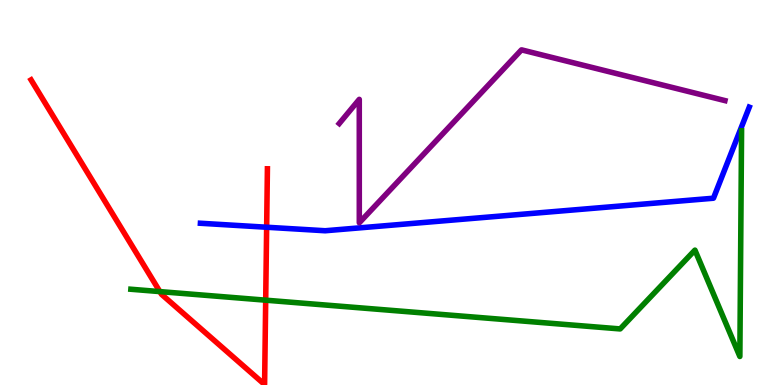[{'lines': ['blue', 'red'], 'intersections': [{'x': 3.44, 'y': 4.1}]}, {'lines': ['green', 'red'], 'intersections': [{'x': 2.06, 'y': 2.43}, {'x': 3.43, 'y': 2.2}]}, {'lines': ['purple', 'red'], 'intersections': []}, {'lines': ['blue', 'green'], 'intersections': []}, {'lines': ['blue', 'purple'], 'intersections': []}, {'lines': ['green', 'purple'], 'intersections': []}]